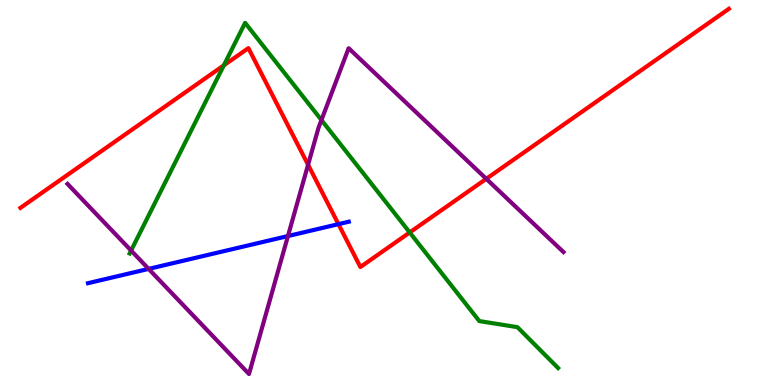[{'lines': ['blue', 'red'], 'intersections': [{'x': 4.37, 'y': 4.18}]}, {'lines': ['green', 'red'], 'intersections': [{'x': 2.89, 'y': 8.3}, {'x': 5.29, 'y': 3.96}]}, {'lines': ['purple', 'red'], 'intersections': [{'x': 3.98, 'y': 5.72}, {'x': 6.27, 'y': 5.36}]}, {'lines': ['blue', 'green'], 'intersections': []}, {'lines': ['blue', 'purple'], 'intersections': [{'x': 1.92, 'y': 3.02}, {'x': 3.72, 'y': 3.87}]}, {'lines': ['green', 'purple'], 'intersections': [{'x': 1.69, 'y': 3.49}, {'x': 4.15, 'y': 6.88}]}]